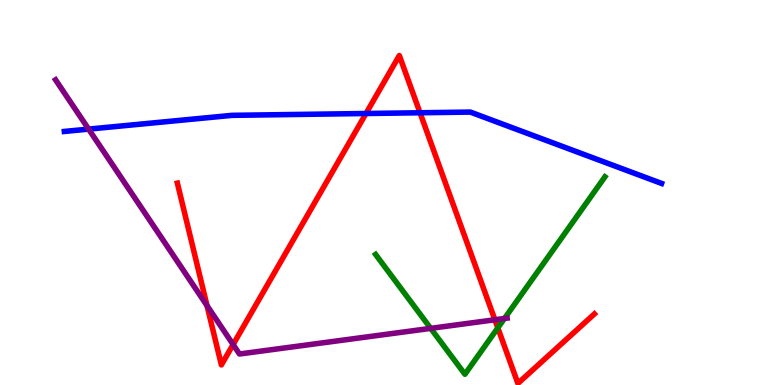[{'lines': ['blue', 'red'], 'intersections': [{'x': 4.72, 'y': 7.05}, {'x': 5.42, 'y': 7.07}]}, {'lines': ['green', 'red'], 'intersections': [{'x': 6.42, 'y': 1.48}]}, {'lines': ['purple', 'red'], 'intersections': [{'x': 2.67, 'y': 2.06}, {'x': 3.01, 'y': 1.05}, {'x': 6.39, 'y': 1.69}]}, {'lines': ['blue', 'green'], 'intersections': []}, {'lines': ['blue', 'purple'], 'intersections': [{'x': 1.14, 'y': 6.65}]}, {'lines': ['green', 'purple'], 'intersections': [{'x': 5.56, 'y': 1.47}, {'x': 6.51, 'y': 1.73}]}]